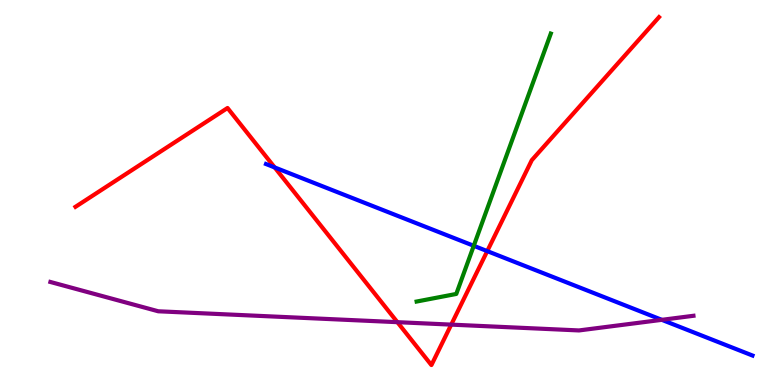[{'lines': ['blue', 'red'], 'intersections': [{'x': 3.54, 'y': 5.65}, {'x': 6.29, 'y': 3.48}]}, {'lines': ['green', 'red'], 'intersections': []}, {'lines': ['purple', 'red'], 'intersections': [{'x': 5.13, 'y': 1.63}, {'x': 5.82, 'y': 1.57}]}, {'lines': ['blue', 'green'], 'intersections': [{'x': 6.11, 'y': 3.62}]}, {'lines': ['blue', 'purple'], 'intersections': [{'x': 8.54, 'y': 1.69}]}, {'lines': ['green', 'purple'], 'intersections': []}]